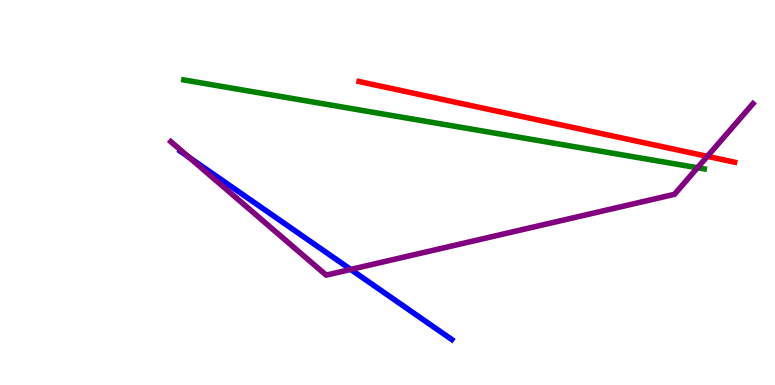[{'lines': ['blue', 'red'], 'intersections': []}, {'lines': ['green', 'red'], 'intersections': []}, {'lines': ['purple', 'red'], 'intersections': [{'x': 9.13, 'y': 5.94}]}, {'lines': ['blue', 'green'], 'intersections': []}, {'lines': ['blue', 'purple'], 'intersections': [{'x': 2.44, 'y': 5.91}, {'x': 4.53, 'y': 3.0}]}, {'lines': ['green', 'purple'], 'intersections': [{'x': 9.0, 'y': 5.64}]}]